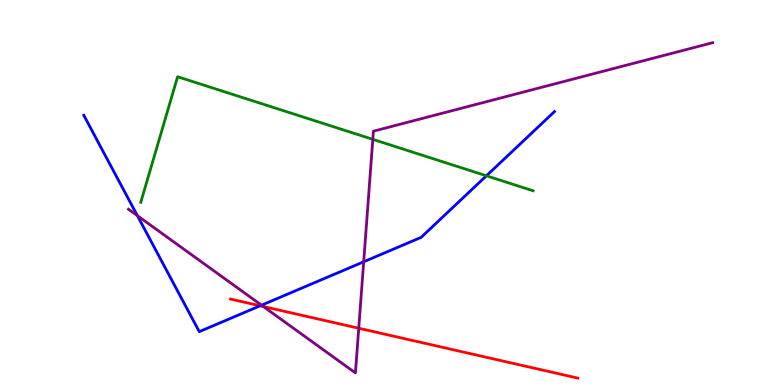[{'lines': ['blue', 'red'], 'intersections': [{'x': 3.36, 'y': 2.06}]}, {'lines': ['green', 'red'], 'intersections': []}, {'lines': ['purple', 'red'], 'intersections': [{'x': 3.4, 'y': 2.04}, {'x': 4.63, 'y': 1.47}]}, {'lines': ['blue', 'green'], 'intersections': [{'x': 6.28, 'y': 5.43}]}, {'lines': ['blue', 'purple'], 'intersections': [{'x': 1.77, 'y': 4.4}, {'x': 3.37, 'y': 2.07}, {'x': 4.69, 'y': 3.2}]}, {'lines': ['green', 'purple'], 'intersections': [{'x': 4.81, 'y': 6.38}]}]